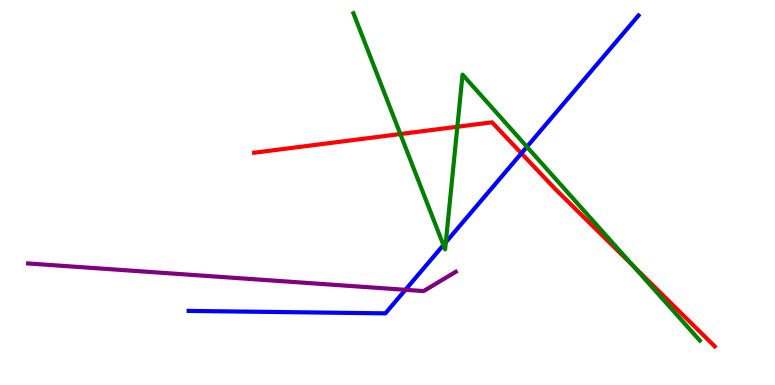[{'lines': ['blue', 'red'], 'intersections': [{'x': 6.73, 'y': 6.02}]}, {'lines': ['green', 'red'], 'intersections': [{'x': 5.17, 'y': 6.52}, {'x': 5.9, 'y': 6.71}, {'x': 8.17, 'y': 3.09}]}, {'lines': ['purple', 'red'], 'intersections': []}, {'lines': ['blue', 'green'], 'intersections': [{'x': 5.72, 'y': 3.63}, {'x': 5.75, 'y': 3.71}, {'x': 6.8, 'y': 6.19}]}, {'lines': ['blue', 'purple'], 'intersections': [{'x': 5.23, 'y': 2.47}]}, {'lines': ['green', 'purple'], 'intersections': []}]